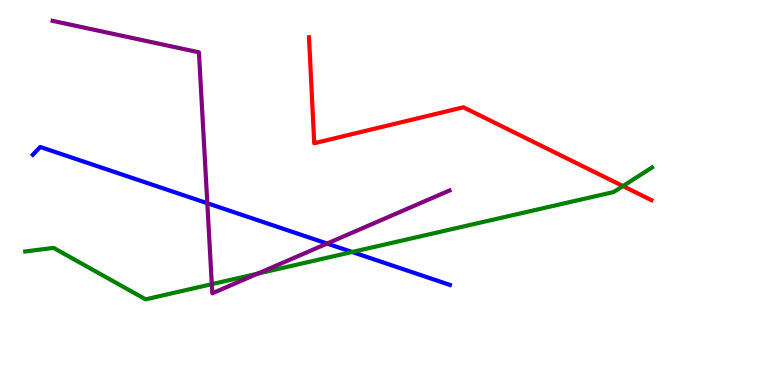[{'lines': ['blue', 'red'], 'intersections': []}, {'lines': ['green', 'red'], 'intersections': [{'x': 8.04, 'y': 5.17}]}, {'lines': ['purple', 'red'], 'intersections': []}, {'lines': ['blue', 'green'], 'intersections': [{'x': 4.54, 'y': 3.45}]}, {'lines': ['blue', 'purple'], 'intersections': [{'x': 2.68, 'y': 4.72}, {'x': 4.22, 'y': 3.67}]}, {'lines': ['green', 'purple'], 'intersections': [{'x': 2.73, 'y': 2.62}, {'x': 3.32, 'y': 2.89}]}]